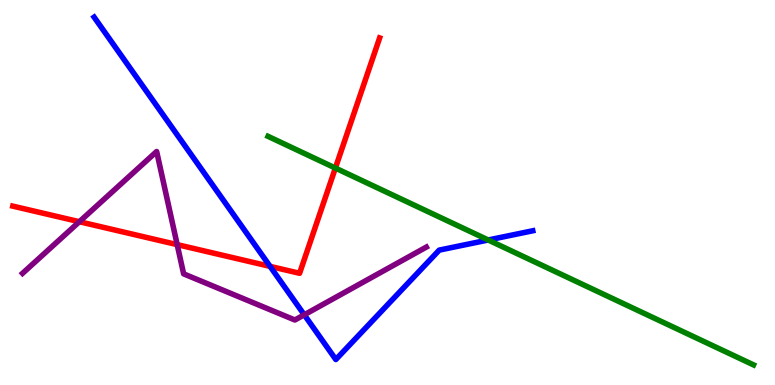[{'lines': ['blue', 'red'], 'intersections': [{'x': 3.48, 'y': 3.08}]}, {'lines': ['green', 'red'], 'intersections': [{'x': 4.33, 'y': 5.64}]}, {'lines': ['purple', 'red'], 'intersections': [{'x': 1.02, 'y': 4.24}, {'x': 2.29, 'y': 3.65}]}, {'lines': ['blue', 'green'], 'intersections': [{'x': 6.3, 'y': 3.77}]}, {'lines': ['blue', 'purple'], 'intersections': [{'x': 3.93, 'y': 1.82}]}, {'lines': ['green', 'purple'], 'intersections': []}]